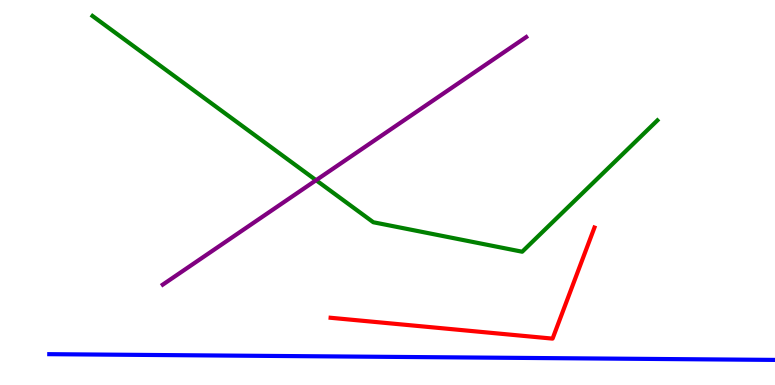[{'lines': ['blue', 'red'], 'intersections': []}, {'lines': ['green', 'red'], 'intersections': []}, {'lines': ['purple', 'red'], 'intersections': []}, {'lines': ['blue', 'green'], 'intersections': []}, {'lines': ['blue', 'purple'], 'intersections': []}, {'lines': ['green', 'purple'], 'intersections': [{'x': 4.08, 'y': 5.32}]}]